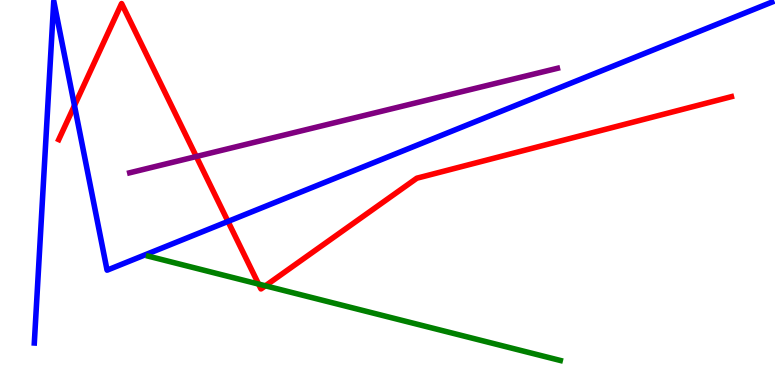[{'lines': ['blue', 'red'], 'intersections': [{'x': 0.961, 'y': 7.26}, {'x': 2.94, 'y': 4.25}]}, {'lines': ['green', 'red'], 'intersections': [{'x': 3.34, 'y': 2.62}, {'x': 3.42, 'y': 2.58}]}, {'lines': ['purple', 'red'], 'intersections': [{'x': 2.53, 'y': 5.93}]}, {'lines': ['blue', 'green'], 'intersections': []}, {'lines': ['blue', 'purple'], 'intersections': []}, {'lines': ['green', 'purple'], 'intersections': []}]